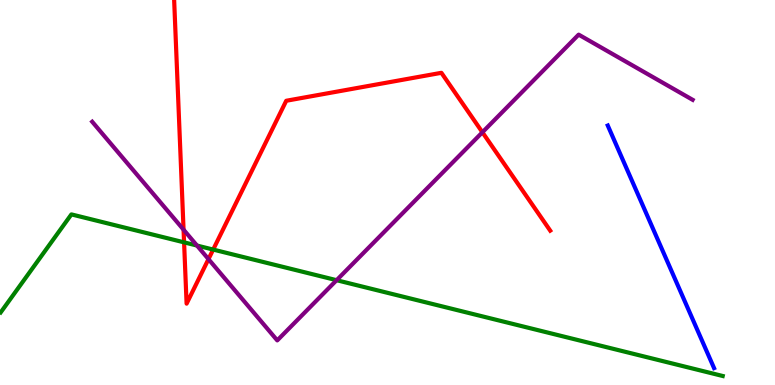[{'lines': ['blue', 'red'], 'intersections': []}, {'lines': ['green', 'red'], 'intersections': [{'x': 2.38, 'y': 3.71}, {'x': 2.75, 'y': 3.52}]}, {'lines': ['purple', 'red'], 'intersections': [{'x': 2.37, 'y': 4.03}, {'x': 2.69, 'y': 3.27}, {'x': 6.22, 'y': 6.56}]}, {'lines': ['blue', 'green'], 'intersections': []}, {'lines': ['blue', 'purple'], 'intersections': []}, {'lines': ['green', 'purple'], 'intersections': [{'x': 2.54, 'y': 3.62}, {'x': 4.34, 'y': 2.72}]}]